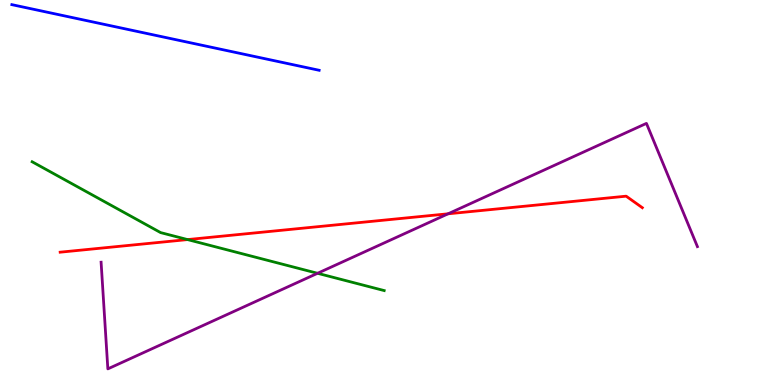[{'lines': ['blue', 'red'], 'intersections': []}, {'lines': ['green', 'red'], 'intersections': [{'x': 2.42, 'y': 3.78}]}, {'lines': ['purple', 'red'], 'intersections': [{'x': 5.78, 'y': 4.45}]}, {'lines': ['blue', 'green'], 'intersections': []}, {'lines': ['blue', 'purple'], 'intersections': []}, {'lines': ['green', 'purple'], 'intersections': [{'x': 4.1, 'y': 2.9}]}]